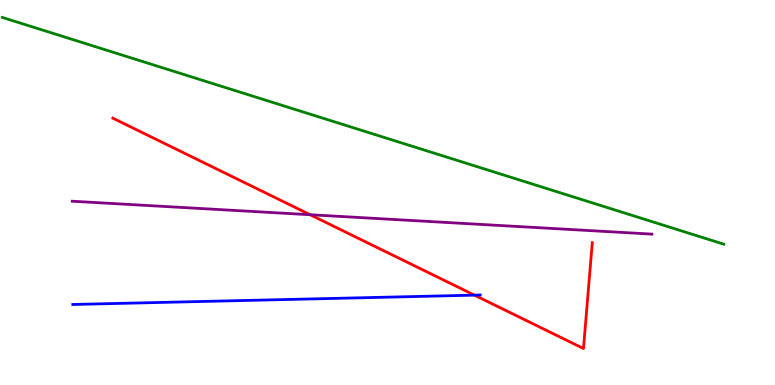[{'lines': ['blue', 'red'], 'intersections': [{'x': 6.12, 'y': 2.33}]}, {'lines': ['green', 'red'], 'intersections': []}, {'lines': ['purple', 'red'], 'intersections': [{'x': 4.0, 'y': 4.42}]}, {'lines': ['blue', 'green'], 'intersections': []}, {'lines': ['blue', 'purple'], 'intersections': []}, {'lines': ['green', 'purple'], 'intersections': []}]